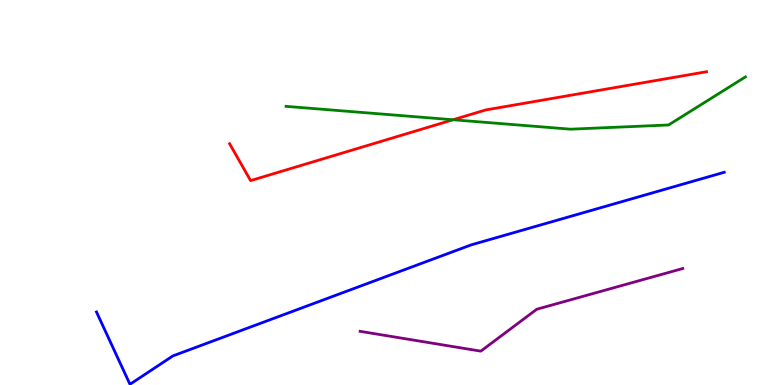[{'lines': ['blue', 'red'], 'intersections': []}, {'lines': ['green', 'red'], 'intersections': [{'x': 5.85, 'y': 6.89}]}, {'lines': ['purple', 'red'], 'intersections': []}, {'lines': ['blue', 'green'], 'intersections': []}, {'lines': ['blue', 'purple'], 'intersections': []}, {'lines': ['green', 'purple'], 'intersections': []}]